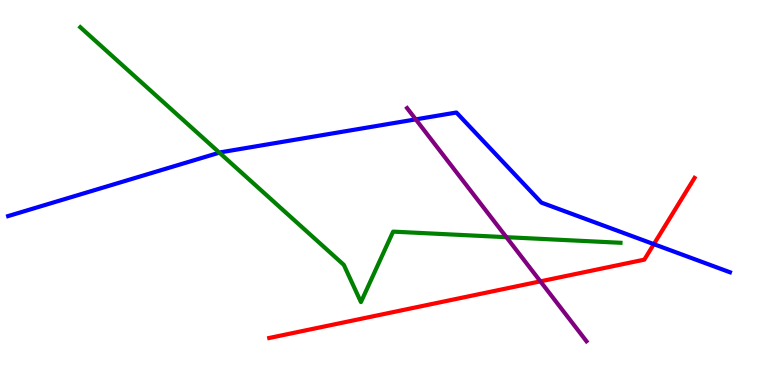[{'lines': ['blue', 'red'], 'intersections': [{'x': 8.44, 'y': 3.66}]}, {'lines': ['green', 'red'], 'intersections': []}, {'lines': ['purple', 'red'], 'intersections': [{'x': 6.97, 'y': 2.69}]}, {'lines': ['blue', 'green'], 'intersections': [{'x': 2.83, 'y': 6.03}]}, {'lines': ['blue', 'purple'], 'intersections': [{'x': 5.36, 'y': 6.9}]}, {'lines': ['green', 'purple'], 'intersections': [{'x': 6.53, 'y': 3.84}]}]